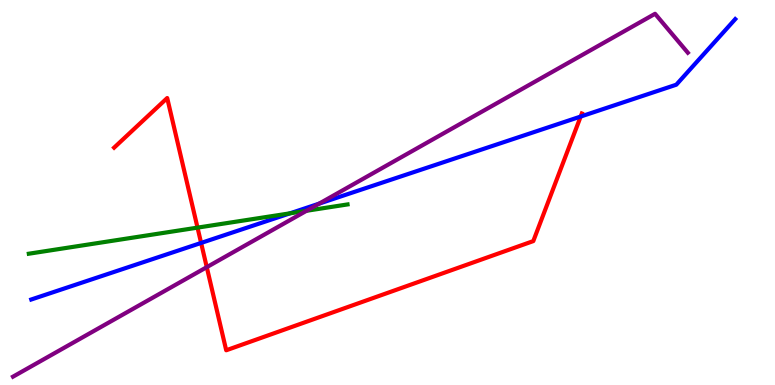[{'lines': ['blue', 'red'], 'intersections': [{'x': 2.59, 'y': 3.69}, {'x': 7.49, 'y': 6.97}]}, {'lines': ['green', 'red'], 'intersections': [{'x': 2.55, 'y': 4.09}]}, {'lines': ['purple', 'red'], 'intersections': [{'x': 2.67, 'y': 3.06}]}, {'lines': ['blue', 'green'], 'intersections': [{'x': 3.74, 'y': 4.46}]}, {'lines': ['blue', 'purple'], 'intersections': [{'x': 4.12, 'y': 4.71}]}, {'lines': ['green', 'purple'], 'intersections': [{'x': 3.96, 'y': 4.53}]}]